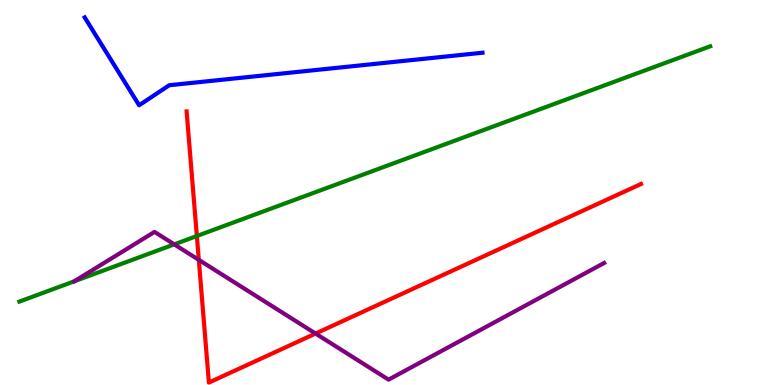[{'lines': ['blue', 'red'], 'intersections': []}, {'lines': ['green', 'red'], 'intersections': [{'x': 2.54, 'y': 3.87}]}, {'lines': ['purple', 'red'], 'intersections': [{'x': 2.57, 'y': 3.25}, {'x': 4.07, 'y': 1.34}]}, {'lines': ['blue', 'green'], 'intersections': []}, {'lines': ['blue', 'purple'], 'intersections': []}, {'lines': ['green', 'purple'], 'intersections': [{'x': 0.957, 'y': 2.69}, {'x': 2.25, 'y': 3.65}]}]